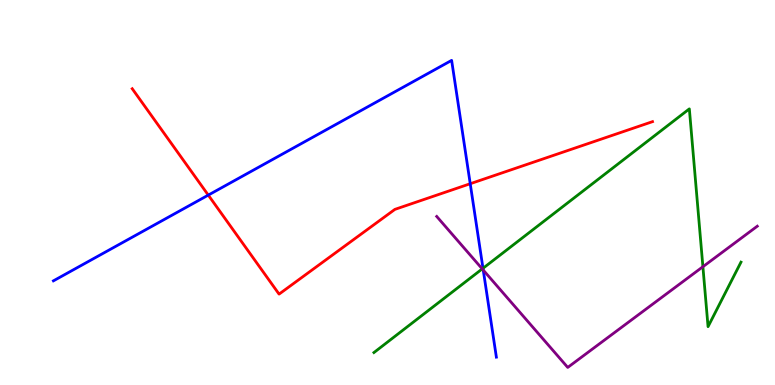[{'lines': ['blue', 'red'], 'intersections': [{'x': 2.69, 'y': 4.93}, {'x': 6.07, 'y': 5.23}]}, {'lines': ['green', 'red'], 'intersections': []}, {'lines': ['purple', 'red'], 'intersections': []}, {'lines': ['blue', 'green'], 'intersections': [{'x': 6.23, 'y': 3.03}]}, {'lines': ['blue', 'purple'], 'intersections': [{'x': 6.24, 'y': 2.99}]}, {'lines': ['green', 'purple'], 'intersections': [{'x': 6.22, 'y': 3.02}, {'x': 9.07, 'y': 3.07}]}]